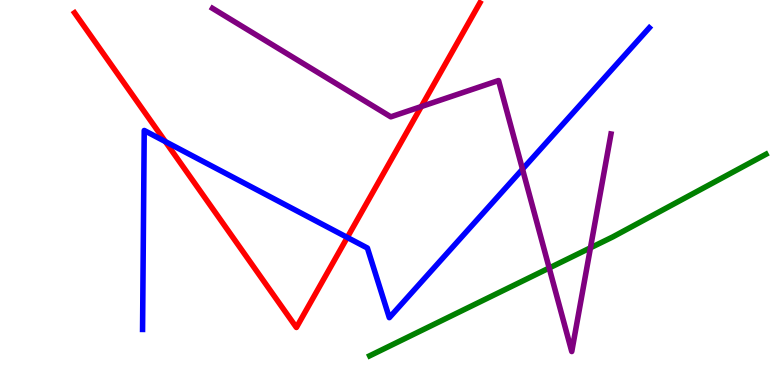[{'lines': ['blue', 'red'], 'intersections': [{'x': 2.13, 'y': 6.32}, {'x': 4.48, 'y': 3.83}]}, {'lines': ['green', 'red'], 'intersections': []}, {'lines': ['purple', 'red'], 'intersections': [{'x': 5.44, 'y': 7.23}]}, {'lines': ['blue', 'green'], 'intersections': []}, {'lines': ['blue', 'purple'], 'intersections': [{'x': 6.74, 'y': 5.61}]}, {'lines': ['green', 'purple'], 'intersections': [{'x': 7.09, 'y': 3.04}, {'x': 7.62, 'y': 3.56}]}]